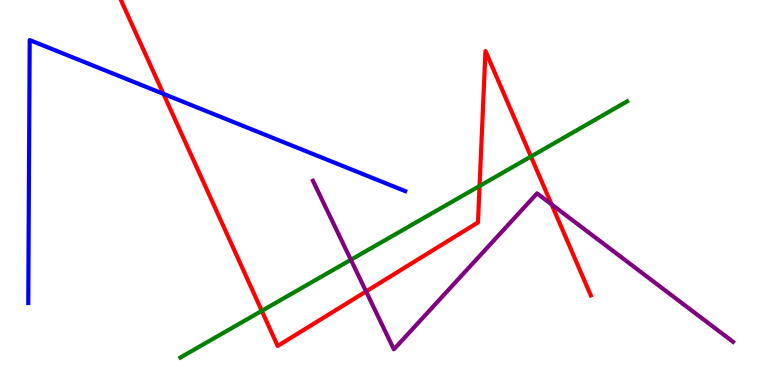[{'lines': ['blue', 'red'], 'intersections': [{'x': 2.11, 'y': 7.56}]}, {'lines': ['green', 'red'], 'intersections': [{'x': 3.38, 'y': 1.93}, {'x': 6.19, 'y': 5.17}, {'x': 6.85, 'y': 5.93}]}, {'lines': ['purple', 'red'], 'intersections': [{'x': 4.72, 'y': 2.43}, {'x': 7.12, 'y': 4.69}]}, {'lines': ['blue', 'green'], 'intersections': []}, {'lines': ['blue', 'purple'], 'intersections': []}, {'lines': ['green', 'purple'], 'intersections': [{'x': 4.53, 'y': 3.25}]}]